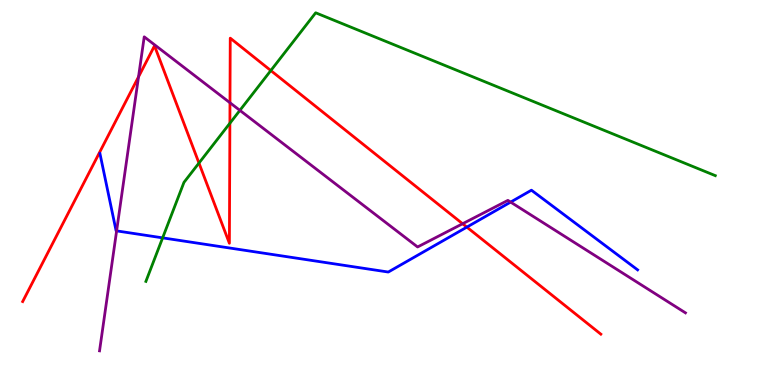[{'lines': ['blue', 'red'], 'intersections': [{'x': 6.02, 'y': 4.1}]}, {'lines': ['green', 'red'], 'intersections': [{'x': 2.57, 'y': 5.76}, {'x': 2.97, 'y': 6.8}, {'x': 3.49, 'y': 8.17}]}, {'lines': ['purple', 'red'], 'intersections': [{'x': 1.79, 'y': 8.0}, {'x': 2.97, 'y': 7.33}, {'x': 5.97, 'y': 4.19}]}, {'lines': ['blue', 'green'], 'intersections': [{'x': 2.1, 'y': 3.82}]}, {'lines': ['blue', 'purple'], 'intersections': [{'x': 1.5, 'y': 4.0}, {'x': 6.59, 'y': 4.75}]}, {'lines': ['green', 'purple'], 'intersections': [{'x': 3.1, 'y': 7.13}]}]